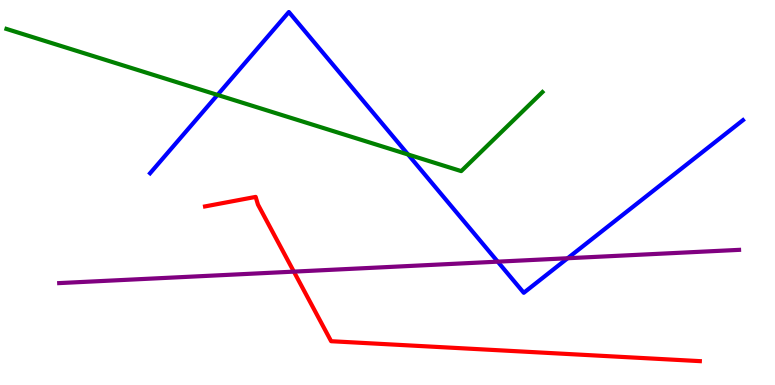[{'lines': ['blue', 'red'], 'intersections': []}, {'lines': ['green', 'red'], 'intersections': []}, {'lines': ['purple', 'red'], 'intersections': [{'x': 3.79, 'y': 2.94}]}, {'lines': ['blue', 'green'], 'intersections': [{'x': 2.81, 'y': 7.53}, {'x': 5.27, 'y': 5.99}]}, {'lines': ['blue', 'purple'], 'intersections': [{'x': 6.42, 'y': 3.2}, {'x': 7.32, 'y': 3.29}]}, {'lines': ['green', 'purple'], 'intersections': []}]